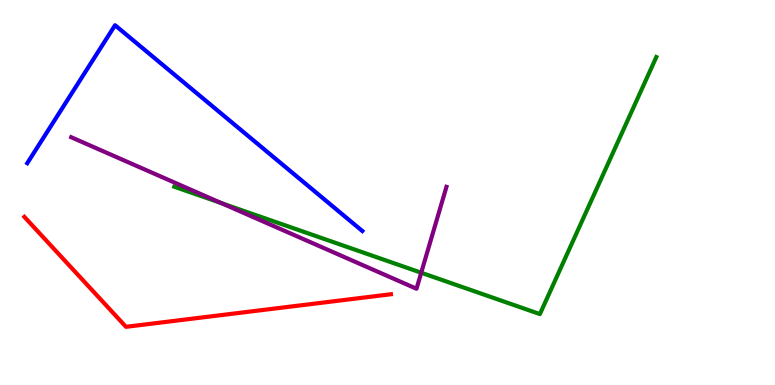[{'lines': ['blue', 'red'], 'intersections': []}, {'lines': ['green', 'red'], 'intersections': []}, {'lines': ['purple', 'red'], 'intersections': []}, {'lines': ['blue', 'green'], 'intersections': []}, {'lines': ['blue', 'purple'], 'intersections': []}, {'lines': ['green', 'purple'], 'intersections': [{'x': 2.86, 'y': 4.72}, {'x': 5.43, 'y': 2.92}]}]